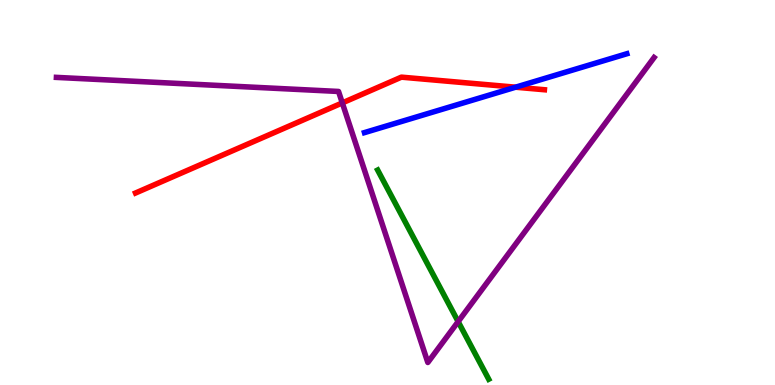[{'lines': ['blue', 'red'], 'intersections': [{'x': 6.65, 'y': 7.74}]}, {'lines': ['green', 'red'], 'intersections': []}, {'lines': ['purple', 'red'], 'intersections': [{'x': 4.42, 'y': 7.33}]}, {'lines': ['blue', 'green'], 'intersections': []}, {'lines': ['blue', 'purple'], 'intersections': []}, {'lines': ['green', 'purple'], 'intersections': [{'x': 5.91, 'y': 1.65}]}]